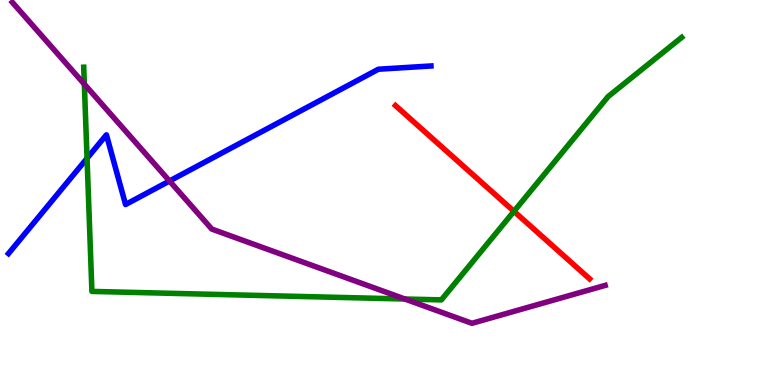[{'lines': ['blue', 'red'], 'intersections': []}, {'lines': ['green', 'red'], 'intersections': [{'x': 6.63, 'y': 4.51}]}, {'lines': ['purple', 'red'], 'intersections': []}, {'lines': ['blue', 'green'], 'intersections': [{'x': 1.12, 'y': 5.89}]}, {'lines': ['blue', 'purple'], 'intersections': [{'x': 2.19, 'y': 5.3}]}, {'lines': ['green', 'purple'], 'intersections': [{'x': 1.09, 'y': 7.81}, {'x': 5.22, 'y': 2.23}]}]